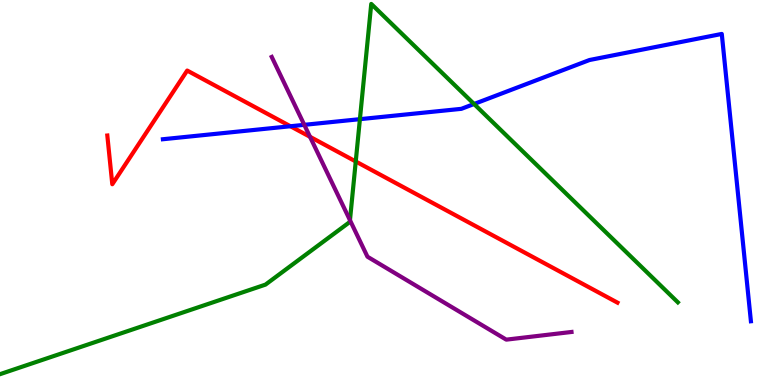[{'lines': ['blue', 'red'], 'intersections': [{'x': 3.75, 'y': 6.72}]}, {'lines': ['green', 'red'], 'intersections': [{'x': 4.59, 'y': 5.81}]}, {'lines': ['purple', 'red'], 'intersections': [{'x': 4.0, 'y': 6.45}]}, {'lines': ['blue', 'green'], 'intersections': [{'x': 4.64, 'y': 6.9}, {'x': 6.12, 'y': 7.3}]}, {'lines': ['blue', 'purple'], 'intersections': [{'x': 3.93, 'y': 6.76}]}, {'lines': ['green', 'purple'], 'intersections': [{'x': 4.52, 'y': 4.28}]}]